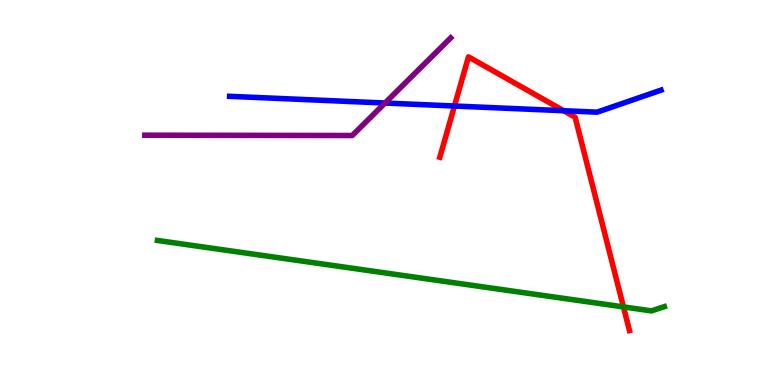[{'lines': ['blue', 'red'], 'intersections': [{'x': 5.86, 'y': 7.25}, {'x': 7.27, 'y': 7.12}]}, {'lines': ['green', 'red'], 'intersections': [{'x': 8.04, 'y': 2.03}]}, {'lines': ['purple', 'red'], 'intersections': []}, {'lines': ['blue', 'green'], 'intersections': []}, {'lines': ['blue', 'purple'], 'intersections': [{'x': 4.97, 'y': 7.32}]}, {'lines': ['green', 'purple'], 'intersections': []}]